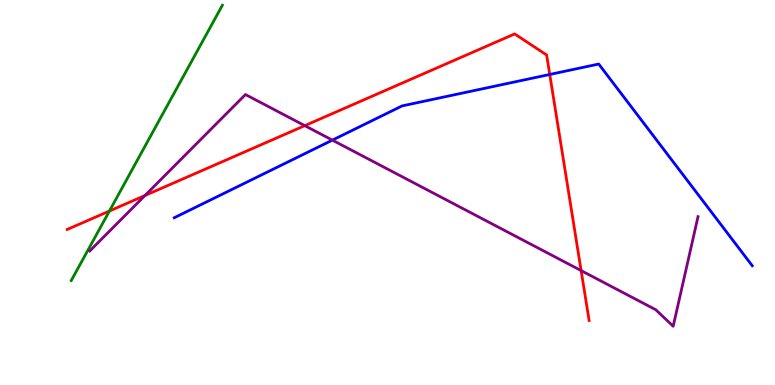[{'lines': ['blue', 'red'], 'intersections': [{'x': 7.09, 'y': 8.07}]}, {'lines': ['green', 'red'], 'intersections': [{'x': 1.41, 'y': 4.52}]}, {'lines': ['purple', 'red'], 'intersections': [{'x': 1.87, 'y': 4.92}, {'x': 3.93, 'y': 6.74}, {'x': 7.5, 'y': 2.97}]}, {'lines': ['blue', 'green'], 'intersections': []}, {'lines': ['blue', 'purple'], 'intersections': [{'x': 4.29, 'y': 6.36}]}, {'lines': ['green', 'purple'], 'intersections': []}]